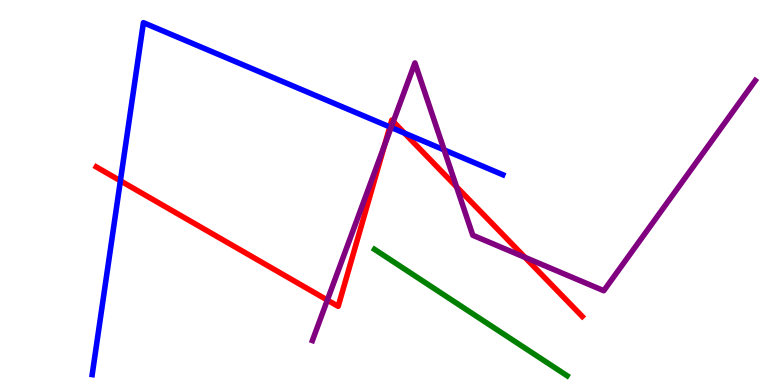[{'lines': ['blue', 'red'], 'intersections': [{'x': 1.55, 'y': 5.3}, {'x': 5.03, 'y': 6.7}, {'x': 5.22, 'y': 6.54}]}, {'lines': ['green', 'red'], 'intersections': []}, {'lines': ['purple', 'red'], 'intersections': [{'x': 4.22, 'y': 2.21}, {'x': 4.96, 'y': 6.23}, {'x': 5.07, 'y': 6.84}, {'x': 5.89, 'y': 5.15}, {'x': 6.77, 'y': 3.32}]}, {'lines': ['blue', 'green'], 'intersections': []}, {'lines': ['blue', 'purple'], 'intersections': [{'x': 5.05, 'y': 6.69}, {'x': 5.73, 'y': 6.11}]}, {'lines': ['green', 'purple'], 'intersections': []}]